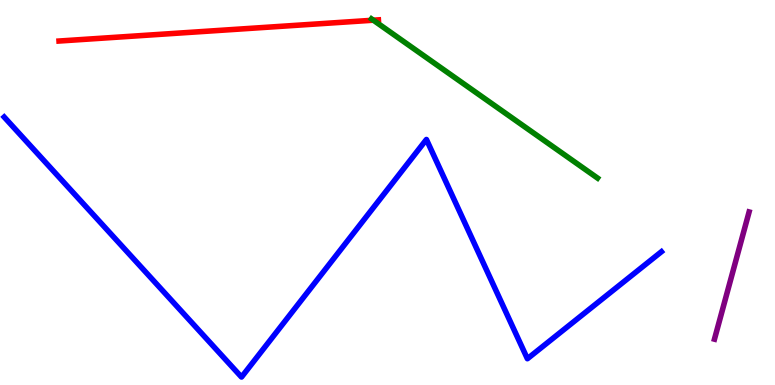[{'lines': ['blue', 'red'], 'intersections': []}, {'lines': ['green', 'red'], 'intersections': [{'x': 4.82, 'y': 9.48}]}, {'lines': ['purple', 'red'], 'intersections': []}, {'lines': ['blue', 'green'], 'intersections': []}, {'lines': ['blue', 'purple'], 'intersections': []}, {'lines': ['green', 'purple'], 'intersections': []}]